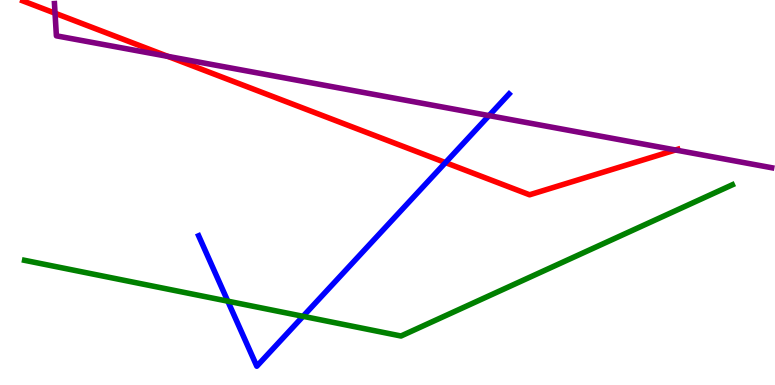[{'lines': ['blue', 'red'], 'intersections': [{'x': 5.75, 'y': 5.78}]}, {'lines': ['green', 'red'], 'intersections': []}, {'lines': ['purple', 'red'], 'intersections': [{'x': 0.71, 'y': 9.66}, {'x': 2.17, 'y': 8.54}, {'x': 8.72, 'y': 6.1}]}, {'lines': ['blue', 'green'], 'intersections': [{'x': 2.94, 'y': 2.18}, {'x': 3.91, 'y': 1.78}]}, {'lines': ['blue', 'purple'], 'intersections': [{'x': 6.31, 'y': 7.0}]}, {'lines': ['green', 'purple'], 'intersections': []}]